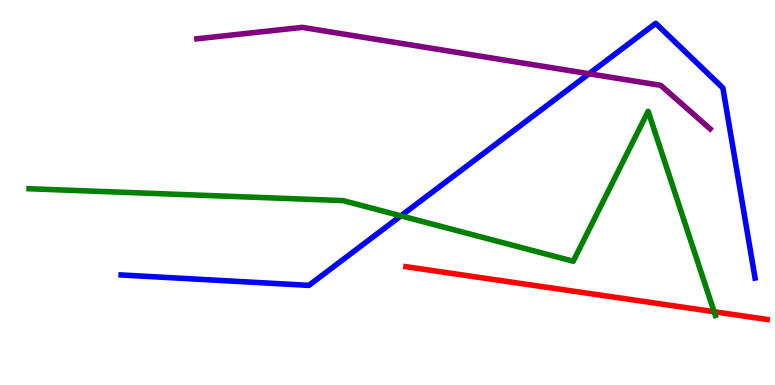[{'lines': ['blue', 'red'], 'intersections': []}, {'lines': ['green', 'red'], 'intersections': [{'x': 9.21, 'y': 1.9}]}, {'lines': ['purple', 'red'], 'intersections': []}, {'lines': ['blue', 'green'], 'intersections': [{'x': 5.17, 'y': 4.39}]}, {'lines': ['blue', 'purple'], 'intersections': [{'x': 7.6, 'y': 8.08}]}, {'lines': ['green', 'purple'], 'intersections': []}]